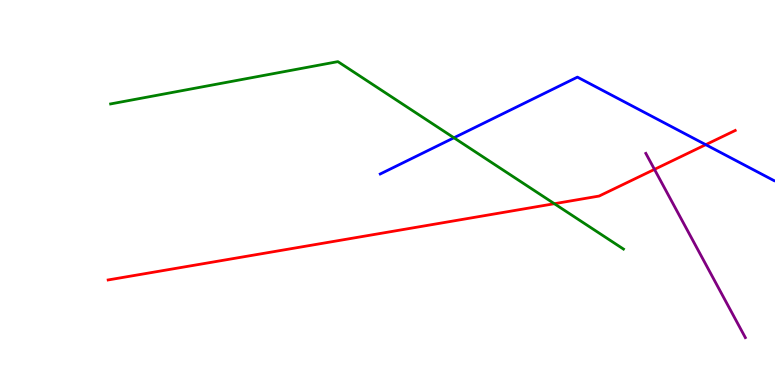[{'lines': ['blue', 'red'], 'intersections': [{'x': 9.11, 'y': 6.24}]}, {'lines': ['green', 'red'], 'intersections': [{'x': 7.15, 'y': 4.71}]}, {'lines': ['purple', 'red'], 'intersections': [{'x': 8.44, 'y': 5.6}]}, {'lines': ['blue', 'green'], 'intersections': [{'x': 5.86, 'y': 6.42}]}, {'lines': ['blue', 'purple'], 'intersections': []}, {'lines': ['green', 'purple'], 'intersections': []}]